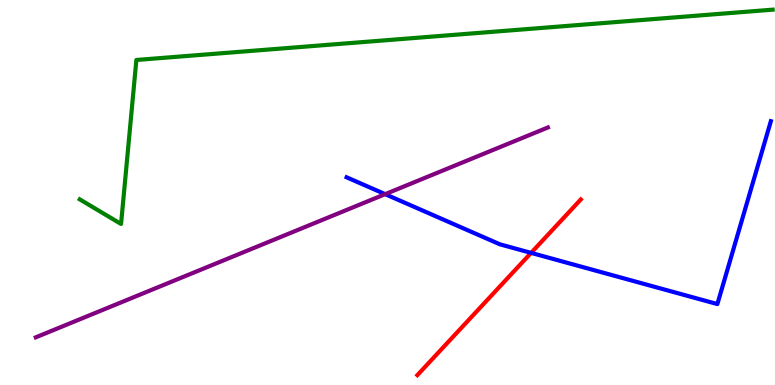[{'lines': ['blue', 'red'], 'intersections': [{'x': 6.85, 'y': 3.43}]}, {'lines': ['green', 'red'], 'intersections': []}, {'lines': ['purple', 'red'], 'intersections': []}, {'lines': ['blue', 'green'], 'intersections': []}, {'lines': ['blue', 'purple'], 'intersections': [{'x': 4.97, 'y': 4.96}]}, {'lines': ['green', 'purple'], 'intersections': []}]